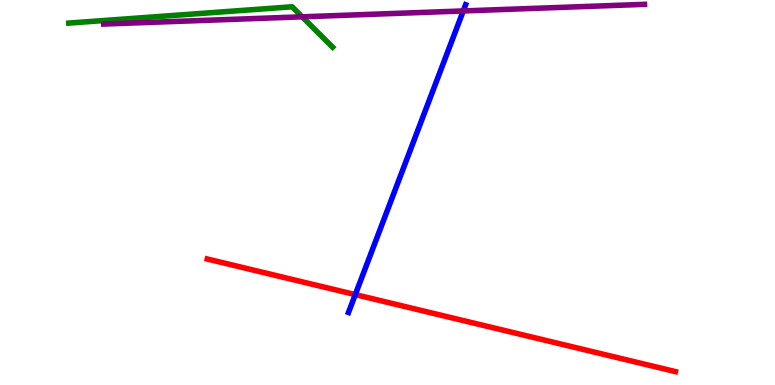[{'lines': ['blue', 'red'], 'intersections': [{'x': 4.58, 'y': 2.35}]}, {'lines': ['green', 'red'], 'intersections': []}, {'lines': ['purple', 'red'], 'intersections': []}, {'lines': ['blue', 'green'], 'intersections': []}, {'lines': ['blue', 'purple'], 'intersections': [{'x': 5.98, 'y': 9.72}]}, {'lines': ['green', 'purple'], 'intersections': [{'x': 3.9, 'y': 9.56}]}]